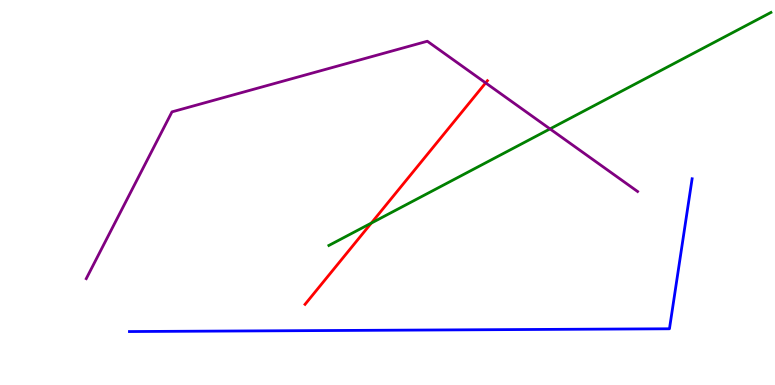[{'lines': ['blue', 'red'], 'intersections': []}, {'lines': ['green', 'red'], 'intersections': [{'x': 4.79, 'y': 4.21}]}, {'lines': ['purple', 'red'], 'intersections': [{'x': 6.27, 'y': 7.85}]}, {'lines': ['blue', 'green'], 'intersections': []}, {'lines': ['blue', 'purple'], 'intersections': []}, {'lines': ['green', 'purple'], 'intersections': [{'x': 7.1, 'y': 6.65}]}]